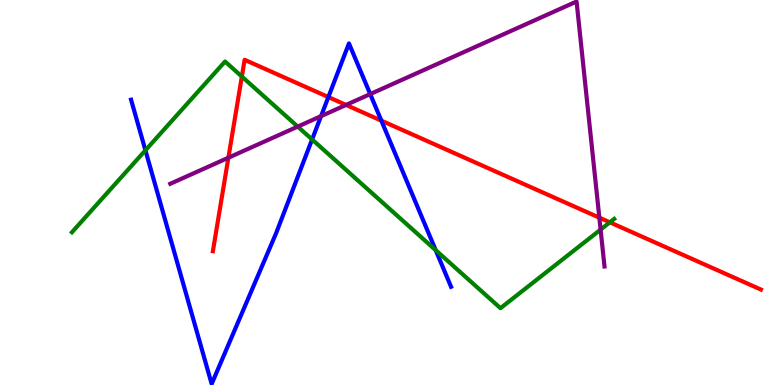[{'lines': ['blue', 'red'], 'intersections': [{'x': 4.24, 'y': 7.48}, {'x': 4.92, 'y': 6.87}]}, {'lines': ['green', 'red'], 'intersections': [{'x': 3.12, 'y': 8.01}, {'x': 7.87, 'y': 4.23}]}, {'lines': ['purple', 'red'], 'intersections': [{'x': 2.95, 'y': 5.9}, {'x': 4.47, 'y': 7.27}, {'x': 7.73, 'y': 4.35}]}, {'lines': ['blue', 'green'], 'intersections': [{'x': 1.88, 'y': 6.1}, {'x': 4.03, 'y': 6.38}, {'x': 5.62, 'y': 3.5}]}, {'lines': ['blue', 'purple'], 'intersections': [{'x': 4.14, 'y': 6.98}, {'x': 4.78, 'y': 7.56}]}, {'lines': ['green', 'purple'], 'intersections': [{'x': 3.84, 'y': 6.71}, {'x': 7.75, 'y': 4.04}]}]